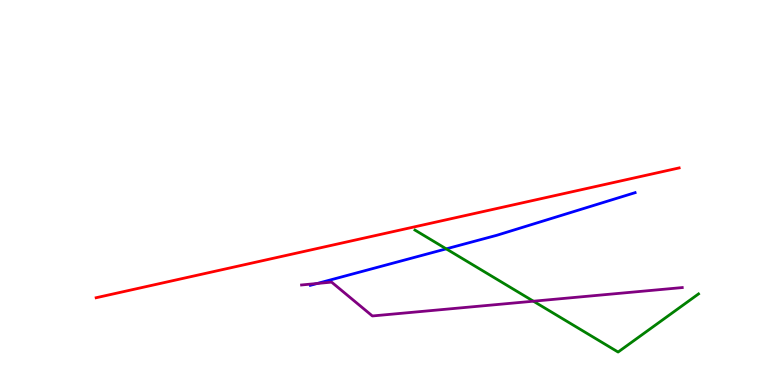[{'lines': ['blue', 'red'], 'intersections': []}, {'lines': ['green', 'red'], 'intersections': []}, {'lines': ['purple', 'red'], 'intersections': []}, {'lines': ['blue', 'green'], 'intersections': [{'x': 5.76, 'y': 3.54}]}, {'lines': ['blue', 'purple'], 'intersections': [{'x': 4.09, 'y': 2.64}]}, {'lines': ['green', 'purple'], 'intersections': [{'x': 6.88, 'y': 2.18}]}]